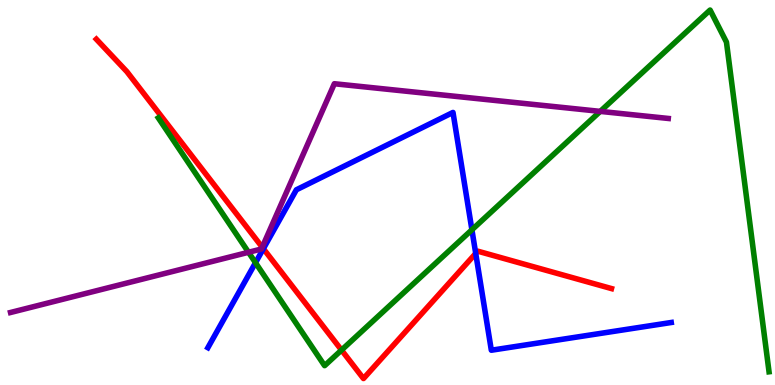[{'lines': ['blue', 'red'], 'intersections': [{'x': 3.4, 'y': 3.54}, {'x': 6.14, 'y': 3.42}]}, {'lines': ['green', 'red'], 'intersections': [{'x': 4.41, 'y': 0.907}]}, {'lines': ['purple', 'red'], 'intersections': [{'x': 3.38, 'y': 3.58}]}, {'lines': ['blue', 'green'], 'intersections': [{'x': 3.3, 'y': 3.18}, {'x': 6.09, 'y': 4.03}]}, {'lines': ['blue', 'purple'], 'intersections': []}, {'lines': ['green', 'purple'], 'intersections': [{'x': 3.21, 'y': 3.45}, {'x': 7.75, 'y': 7.11}]}]